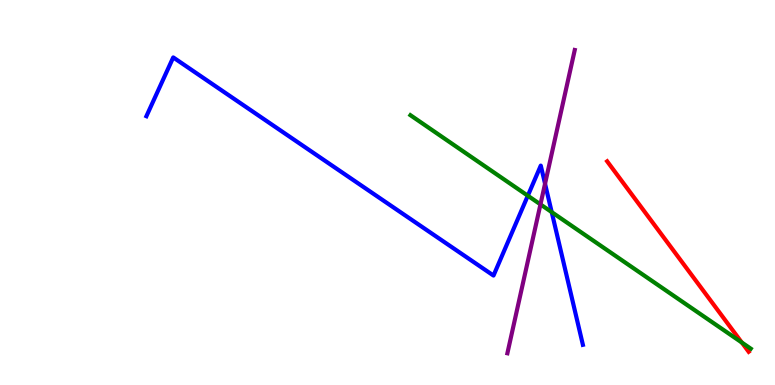[{'lines': ['blue', 'red'], 'intersections': []}, {'lines': ['green', 'red'], 'intersections': [{'x': 9.57, 'y': 1.1}]}, {'lines': ['purple', 'red'], 'intersections': []}, {'lines': ['blue', 'green'], 'intersections': [{'x': 6.81, 'y': 4.92}, {'x': 7.12, 'y': 4.49}]}, {'lines': ['blue', 'purple'], 'intersections': [{'x': 7.03, 'y': 5.23}]}, {'lines': ['green', 'purple'], 'intersections': [{'x': 6.97, 'y': 4.69}]}]